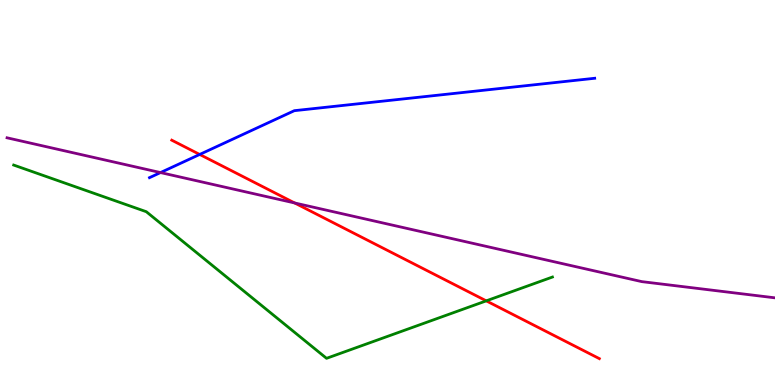[{'lines': ['blue', 'red'], 'intersections': [{'x': 2.58, 'y': 5.99}]}, {'lines': ['green', 'red'], 'intersections': [{'x': 6.27, 'y': 2.19}]}, {'lines': ['purple', 'red'], 'intersections': [{'x': 3.8, 'y': 4.73}]}, {'lines': ['blue', 'green'], 'intersections': []}, {'lines': ['blue', 'purple'], 'intersections': [{'x': 2.07, 'y': 5.52}]}, {'lines': ['green', 'purple'], 'intersections': []}]